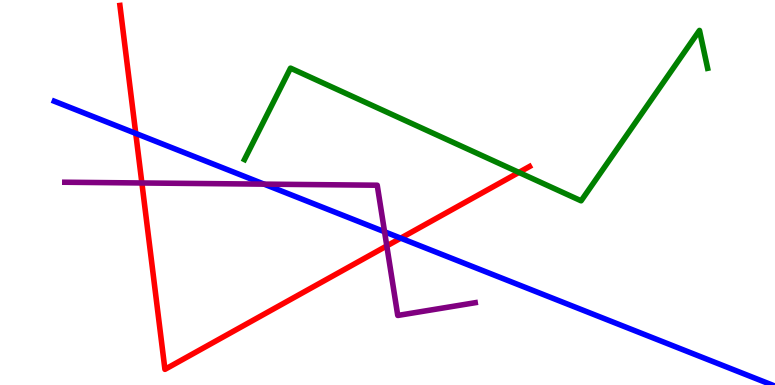[{'lines': ['blue', 'red'], 'intersections': [{'x': 1.75, 'y': 6.53}, {'x': 5.17, 'y': 3.81}]}, {'lines': ['green', 'red'], 'intersections': [{'x': 6.7, 'y': 5.52}]}, {'lines': ['purple', 'red'], 'intersections': [{'x': 1.83, 'y': 5.25}, {'x': 4.99, 'y': 3.61}]}, {'lines': ['blue', 'green'], 'intersections': []}, {'lines': ['blue', 'purple'], 'intersections': [{'x': 3.41, 'y': 5.22}, {'x': 4.96, 'y': 3.98}]}, {'lines': ['green', 'purple'], 'intersections': []}]